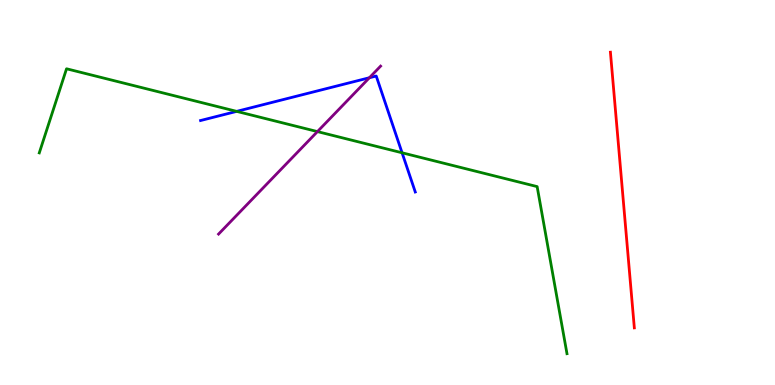[{'lines': ['blue', 'red'], 'intersections': []}, {'lines': ['green', 'red'], 'intersections': []}, {'lines': ['purple', 'red'], 'intersections': []}, {'lines': ['blue', 'green'], 'intersections': [{'x': 3.05, 'y': 7.11}, {'x': 5.19, 'y': 6.03}]}, {'lines': ['blue', 'purple'], 'intersections': [{'x': 4.77, 'y': 7.98}]}, {'lines': ['green', 'purple'], 'intersections': [{'x': 4.1, 'y': 6.58}]}]